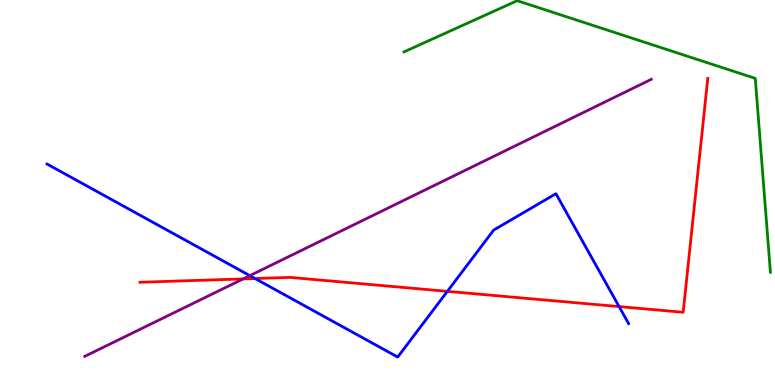[{'lines': ['blue', 'red'], 'intersections': [{'x': 3.29, 'y': 2.77}, {'x': 5.77, 'y': 2.43}, {'x': 7.99, 'y': 2.04}]}, {'lines': ['green', 'red'], 'intersections': []}, {'lines': ['purple', 'red'], 'intersections': [{'x': 3.14, 'y': 2.76}]}, {'lines': ['blue', 'green'], 'intersections': []}, {'lines': ['blue', 'purple'], 'intersections': [{'x': 3.22, 'y': 2.84}]}, {'lines': ['green', 'purple'], 'intersections': []}]